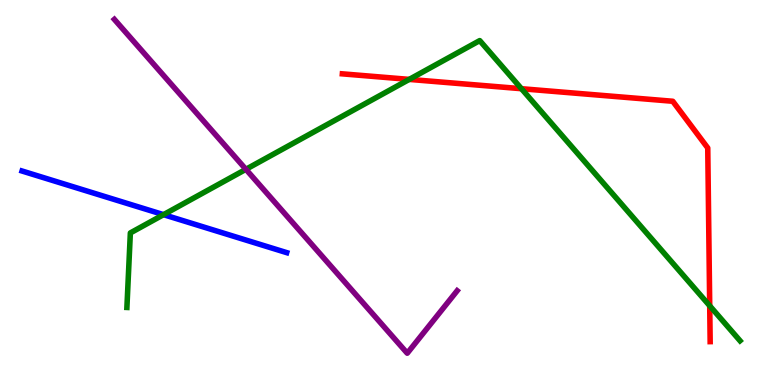[{'lines': ['blue', 'red'], 'intersections': []}, {'lines': ['green', 'red'], 'intersections': [{'x': 5.28, 'y': 7.94}, {'x': 6.73, 'y': 7.7}, {'x': 9.16, 'y': 2.06}]}, {'lines': ['purple', 'red'], 'intersections': []}, {'lines': ['blue', 'green'], 'intersections': [{'x': 2.11, 'y': 4.42}]}, {'lines': ['blue', 'purple'], 'intersections': []}, {'lines': ['green', 'purple'], 'intersections': [{'x': 3.17, 'y': 5.6}]}]